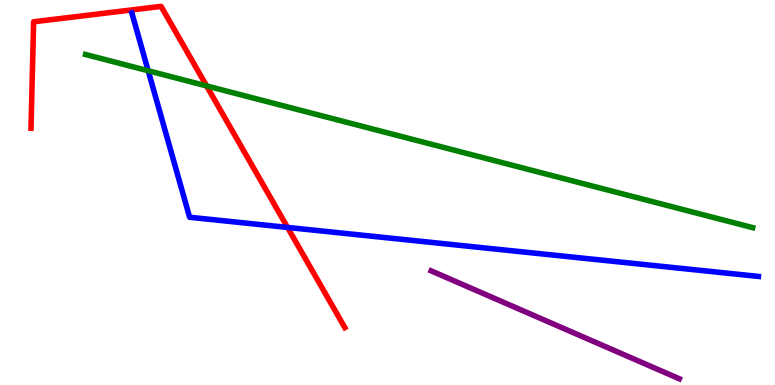[{'lines': ['blue', 'red'], 'intersections': [{'x': 3.71, 'y': 4.09}]}, {'lines': ['green', 'red'], 'intersections': [{'x': 2.67, 'y': 7.77}]}, {'lines': ['purple', 'red'], 'intersections': []}, {'lines': ['blue', 'green'], 'intersections': [{'x': 1.91, 'y': 8.16}]}, {'lines': ['blue', 'purple'], 'intersections': []}, {'lines': ['green', 'purple'], 'intersections': []}]